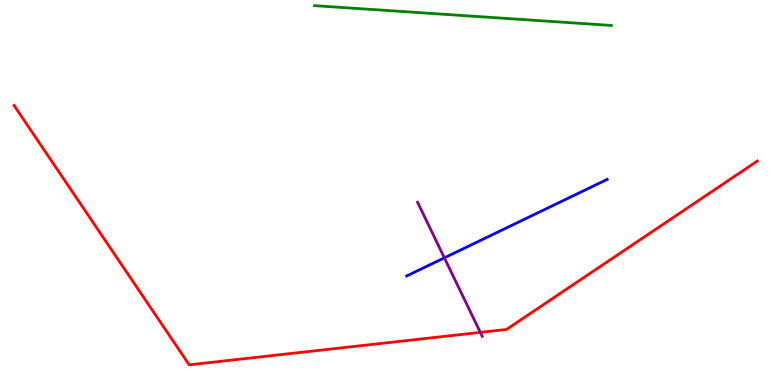[{'lines': ['blue', 'red'], 'intersections': []}, {'lines': ['green', 'red'], 'intersections': []}, {'lines': ['purple', 'red'], 'intersections': [{'x': 6.2, 'y': 1.37}]}, {'lines': ['blue', 'green'], 'intersections': []}, {'lines': ['blue', 'purple'], 'intersections': [{'x': 5.73, 'y': 3.3}]}, {'lines': ['green', 'purple'], 'intersections': []}]